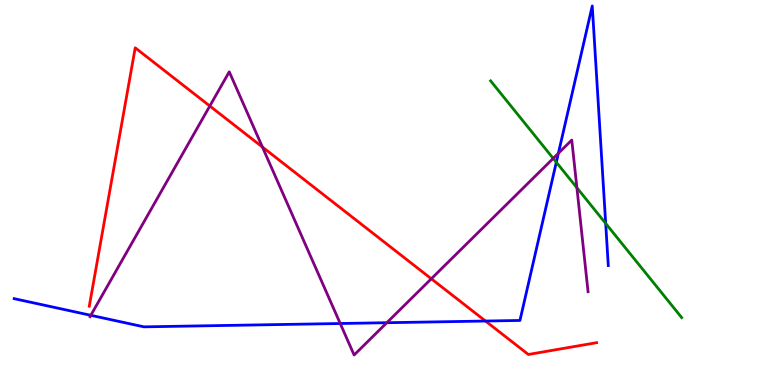[{'lines': ['blue', 'red'], 'intersections': [{'x': 6.26, 'y': 1.66}]}, {'lines': ['green', 'red'], 'intersections': []}, {'lines': ['purple', 'red'], 'intersections': [{'x': 2.71, 'y': 7.25}, {'x': 3.39, 'y': 6.18}, {'x': 5.57, 'y': 2.76}]}, {'lines': ['blue', 'green'], 'intersections': [{'x': 7.18, 'y': 5.79}, {'x': 7.82, 'y': 4.2}]}, {'lines': ['blue', 'purple'], 'intersections': [{'x': 1.17, 'y': 1.81}, {'x': 4.39, 'y': 1.6}, {'x': 4.99, 'y': 1.62}, {'x': 7.2, 'y': 6.02}]}, {'lines': ['green', 'purple'], 'intersections': [{'x': 7.14, 'y': 5.89}, {'x': 7.44, 'y': 5.12}]}]